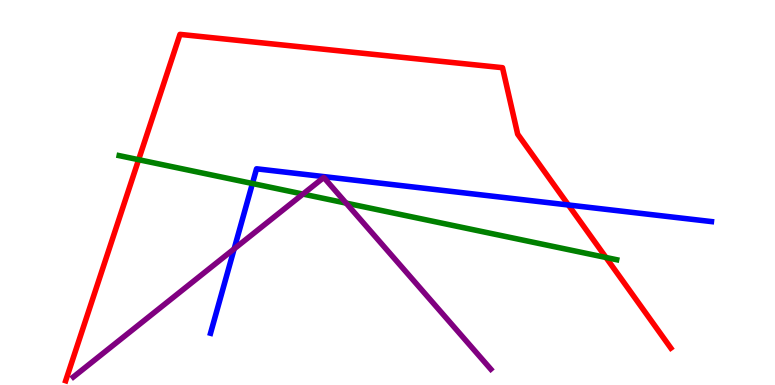[{'lines': ['blue', 'red'], 'intersections': [{'x': 7.33, 'y': 4.68}]}, {'lines': ['green', 'red'], 'intersections': [{'x': 1.79, 'y': 5.85}, {'x': 7.82, 'y': 3.31}]}, {'lines': ['purple', 'red'], 'intersections': []}, {'lines': ['blue', 'green'], 'intersections': [{'x': 3.26, 'y': 5.23}]}, {'lines': ['blue', 'purple'], 'intersections': [{'x': 3.02, 'y': 3.54}]}, {'lines': ['green', 'purple'], 'intersections': [{'x': 3.91, 'y': 4.96}, {'x': 4.47, 'y': 4.72}]}]